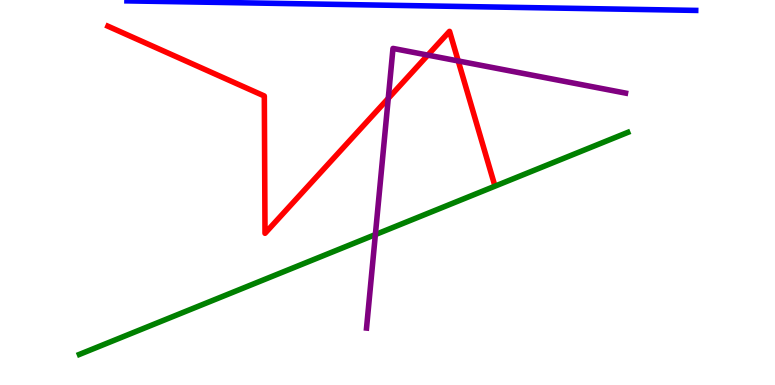[{'lines': ['blue', 'red'], 'intersections': []}, {'lines': ['green', 'red'], 'intersections': []}, {'lines': ['purple', 'red'], 'intersections': [{'x': 5.01, 'y': 7.44}, {'x': 5.52, 'y': 8.57}, {'x': 5.91, 'y': 8.42}]}, {'lines': ['blue', 'green'], 'intersections': []}, {'lines': ['blue', 'purple'], 'intersections': []}, {'lines': ['green', 'purple'], 'intersections': [{'x': 4.84, 'y': 3.91}]}]